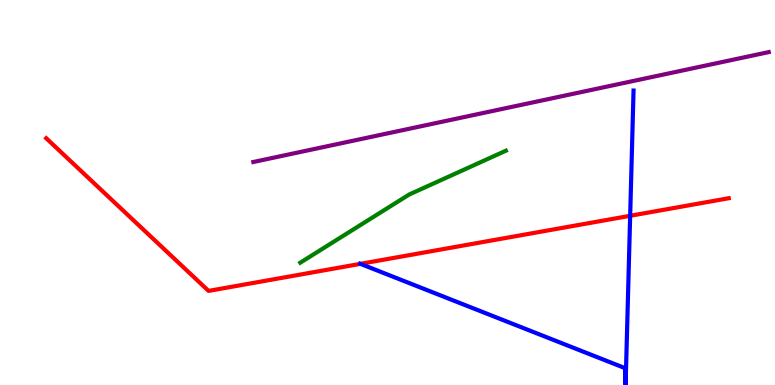[{'lines': ['blue', 'red'], 'intersections': [{'x': 4.65, 'y': 3.15}, {'x': 8.13, 'y': 4.4}]}, {'lines': ['green', 'red'], 'intersections': []}, {'lines': ['purple', 'red'], 'intersections': []}, {'lines': ['blue', 'green'], 'intersections': []}, {'lines': ['blue', 'purple'], 'intersections': []}, {'lines': ['green', 'purple'], 'intersections': []}]